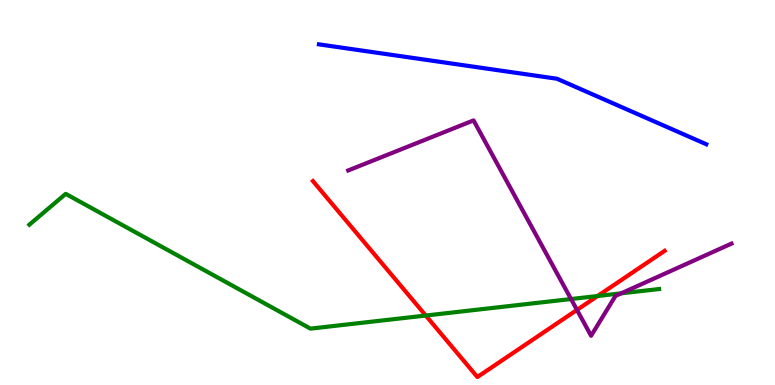[{'lines': ['blue', 'red'], 'intersections': []}, {'lines': ['green', 'red'], 'intersections': [{'x': 5.49, 'y': 1.8}, {'x': 7.71, 'y': 2.31}]}, {'lines': ['purple', 'red'], 'intersections': [{'x': 7.44, 'y': 1.95}]}, {'lines': ['blue', 'green'], 'intersections': []}, {'lines': ['blue', 'purple'], 'intersections': []}, {'lines': ['green', 'purple'], 'intersections': [{'x': 7.37, 'y': 2.23}, {'x': 8.01, 'y': 2.38}]}]